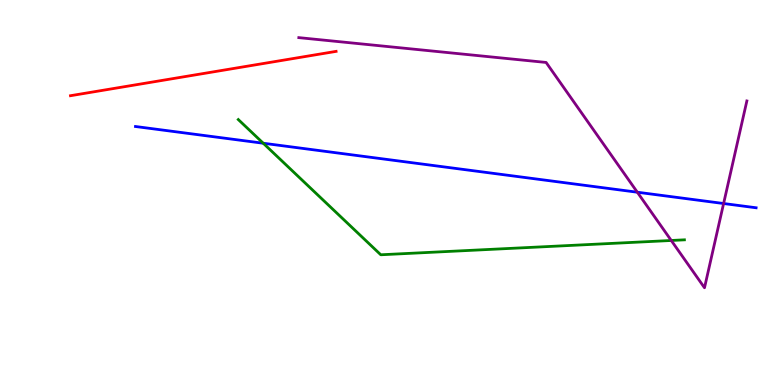[{'lines': ['blue', 'red'], 'intersections': []}, {'lines': ['green', 'red'], 'intersections': []}, {'lines': ['purple', 'red'], 'intersections': []}, {'lines': ['blue', 'green'], 'intersections': [{'x': 3.4, 'y': 6.28}]}, {'lines': ['blue', 'purple'], 'intersections': [{'x': 8.22, 'y': 5.01}, {'x': 9.34, 'y': 4.71}]}, {'lines': ['green', 'purple'], 'intersections': [{'x': 8.66, 'y': 3.75}]}]